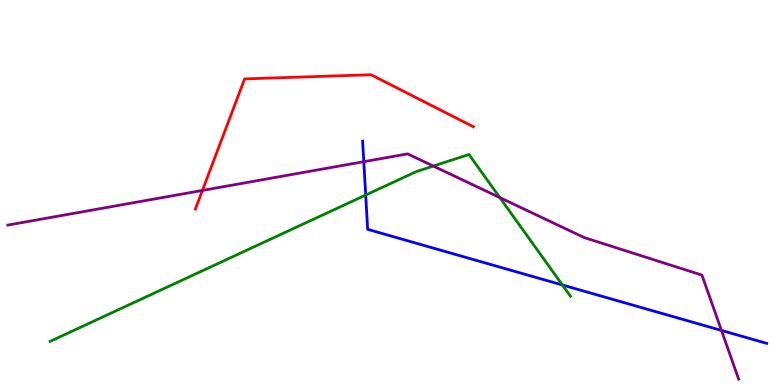[{'lines': ['blue', 'red'], 'intersections': []}, {'lines': ['green', 'red'], 'intersections': []}, {'lines': ['purple', 'red'], 'intersections': [{'x': 2.61, 'y': 5.05}]}, {'lines': ['blue', 'green'], 'intersections': [{'x': 4.72, 'y': 4.93}, {'x': 7.26, 'y': 2.6}]}, {'lines': ['blue', 'purple'], 'intersections': [{'x': 4.69, 'y': 5.8}, {'x': 9.31, 'y': 1.42}]}, {'lines': ['green', 'purple'], 'intersections': [{'x': 5.59, 'y': 5.69}, {'x': 6.45, 'y': 4.87}]}]